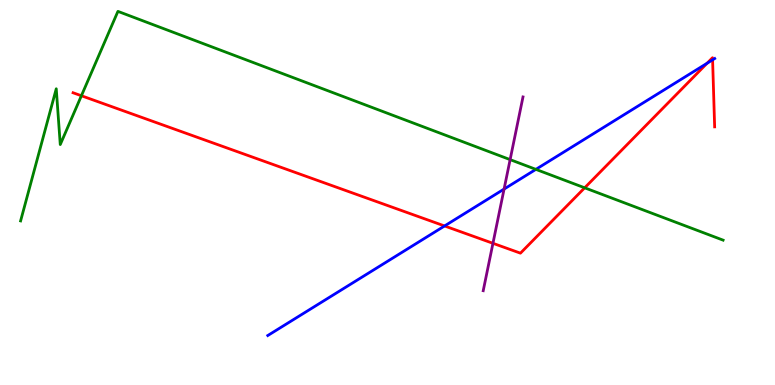[{'lines': ['blue', 'red'], 'intersections': [{'x': 5.74, 'y': 4.13}, {'x': 9.12, 'y': 8.36}, {'x': 9.19, 'y': 8.45}]}, {'lines': ['green', 'red'], 'intersections': [{'x': 1.05, 'y': 7.51}, {'x': 7.54, 'y': 5.12}]}, {'lines': ['purple', 'red'], 'intersections': [{'x': 6.36, 'y': 3.68}]}, {'lines': ['blue', 'green'], 'intersections': [{'x': 6.91, 'y': 5.6}]}, {'lines': ['blue', 'purple'], 'intersections': [{'x': 6.5, 'y': 5.09}]}, {'lines': ['green', 'purple'], 'intersections': [{'x': 6.58, 'y': 5.85}]}]